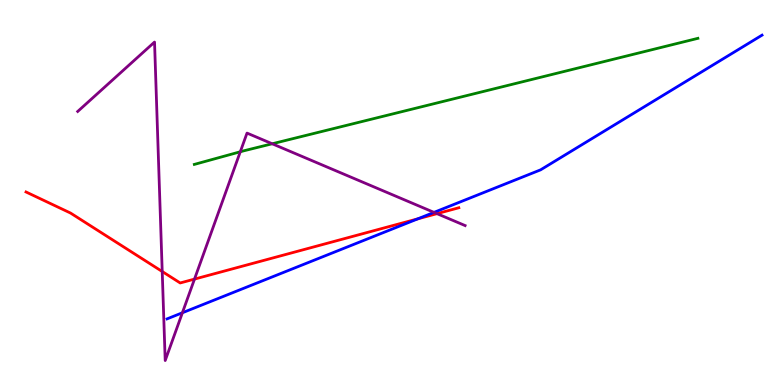[{'lines': ['blue', 'red'], 'intersections': [{'x': 5.39, 'y': 4.32}]}, {'lines': ['green', 'red'], 'intersections': []}, {'lines': ['purple', 'red'], 'intersections': [{'x': 2.09, 'y': 2.95}, {'x': 2.51, 'y': 2.75}, {'x': 5.64, 'y': 4.45}]}, {'lines': ['blue', 'green'], 'intersections': []}, {'lines': ['blue', 'purple'], 'intersections': [{'x': 2.35, 'y': 1.88}, {'x': 5.6, 'y': 4.48}]}, {'lines': ['green', 'purple'], 'intersections': [{'x': 3.1, 'y': 6.06}, {'x': 3.51, 'y': 6.27}]}]